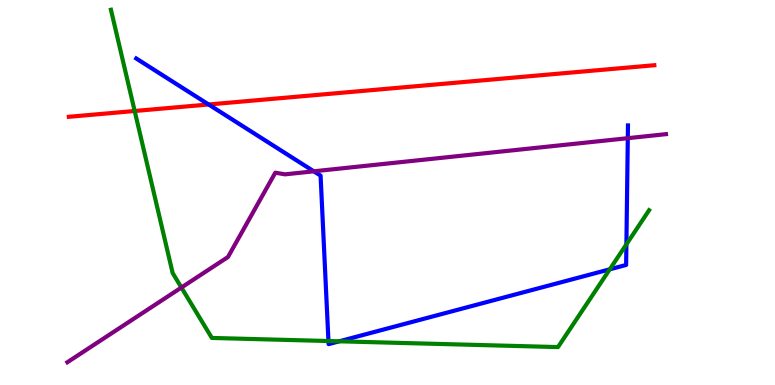[{'lines': ['blue', 'red'], 'intersections': [{'x': 2.69, 'y': 7.29}]}, {'lines': ['green', 'red'], 'intersections': [{'x': 1.74, 'y': 7.12}]}, {'lines': ['purple', 'red'], 'intersections': []}, {'lines': ['blue', 'green'], 'intersections': [{'x': 4.24, 'y': 1.14}, {'x': 4.38, 'y': 1.13}, {'x': 7.87, 'y': 3.0}, {'x': 8.08, 'y': 3.65}]}, {'lines': ['blue', 'purple'], 'intersections': [{'x': 4.05, 'y': 5.55}, {'x': 8.1, 'y': 6.41}]}, {'lines': ['green', 'purple'], 'intersections': [{'x': 2.34, 'y': 2.53}]}]